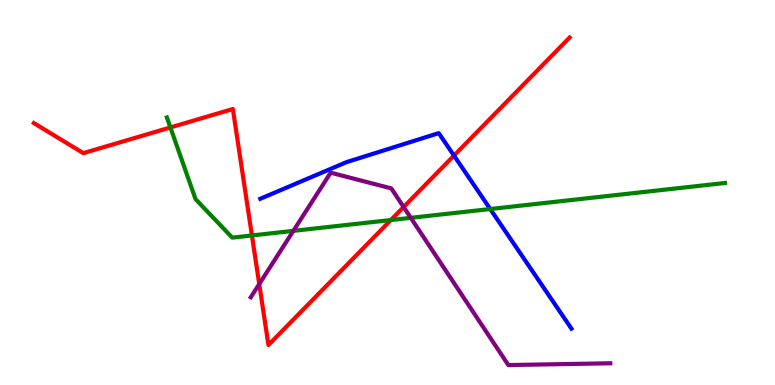[{'lines': ['blue', 'red'], 'intersections': [{'x': 5.86, 'y': 5.96}]}, {'lines': ['green', 'red'], 'intersections': [{'x': 2.2, 'y': 6.69}, {'x': 3.25, 'y': 3.88}, {'x': 5.04, 'y': 4.28}]}, {'lines': ['purple', 'red'], 'intersections': [{'x': 3.35, 'y': 2.62}, {'x': 5.21, 'y': 4.62}]}, {'lines': ['blue', 'green'], 'intersections': [{'x': 6.33, 'y': 4.57}]}, {'lines': ['blue', 'purple'], 'intersections': []}, {'lines': ['green', 'purple'], 'intersections': [{'x': 3.79, 'y': 4.0}, {'x': 5.3, 'y': 4.34}]}]